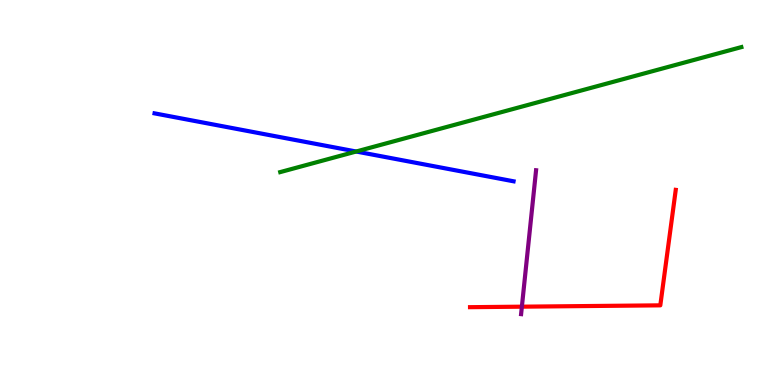[{'lines': ['blue', 'red'], 'intersections': []}, {'lines': ['green', 'red'], 'intersections': []}, {'lines': ['purple', 'red'], 'intersections': [{'x': 6.73, 'y': 2.03}]}, {'lines': ['blue', 'green'], 'intersections': [{'x': 4.6, 'y': 6.06}]}, {'lines': ['blue', 'purple'], 'intersections': []}, {'lines': ['green', 'purple'], 'intersections': []}]